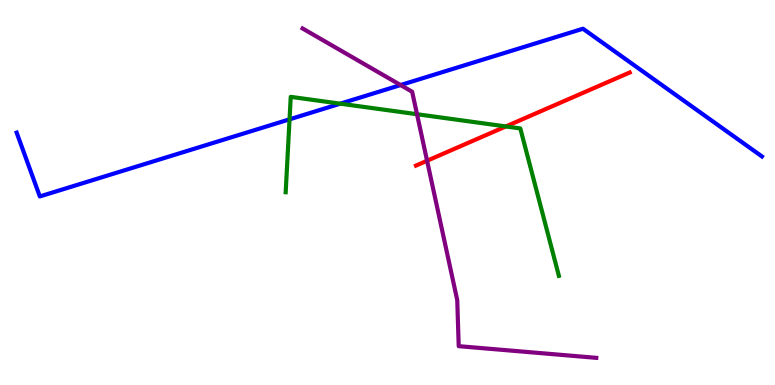[{'lines': ['blue', 'red'], 'intersections': []}, {'lines': ['green', 'red'], 'intersections': [{'x': 6.53, 'y': 6.72}]}, {'lines': ['purple', 'red'], 'intersections': [{'x': 5.51, 'y': 5.82}]}, {'lines': ['blue', 'green'], 'intersections': [{'x': 3.74, 'y': 6.9}, {'x': 4.39, 'y': 7.31}]}, {'lines': ['blue', 'purple'], 'intersections': [{'x': 5.17, 'y': 7.79}]}, {'lines': ['green', 'purple'], 'intersections': [{'x': 5.38, 'y': 7.03}]}]